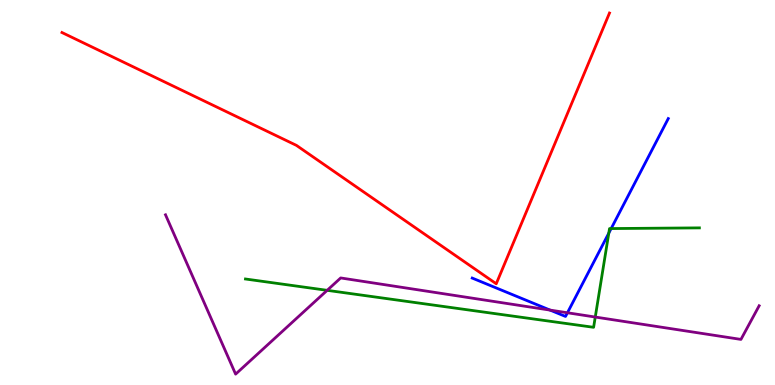[{'lines': ['blue', 'red'], 'intersections': []}, {'lines': ['green', 'red'], 'intersections': []}, {'lines': ['purple', 'red'], 'intersections': []}, {'lines': ['blue', 'green'], 'intersections': [{'x': 7.86, 'y': 3.94}, {'x': 7.89, 'y': 4.06}]}, {'lines': ['blue', 'purple'], 'intersections': [{'x': 7.1, 'y': 1.95}, {'x': 7.32, 'y': 1.88}]}, {'lines': ['green', 'purple'], 'intersections': [{'x': 4.22, 'y': 2.46}, {'x': 7.68, 'y': 1.77}]}]